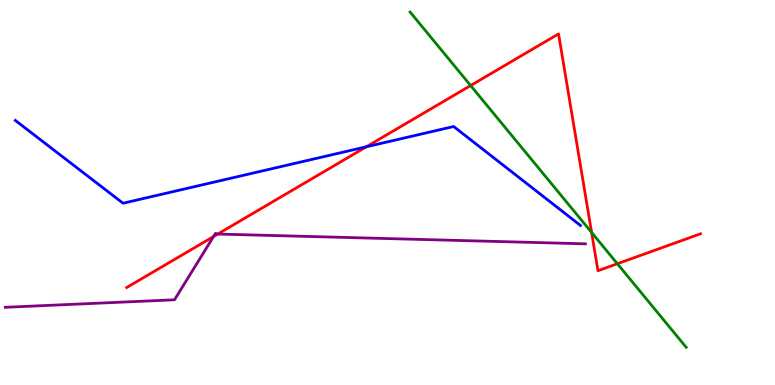[{'lines': ['blue', 'red'], 'intersections': [{'x': 4.73, 'y': 6.19}]}, {'lines': ['green', 'red'], 'intersections': [{'x': 6.07, 'y': 7.78}, {'x': 7.63, 'y': 3.96}, {'x': 7.97, 'y': 3.15}]}, {'lines': ['purple', 'red'], 'intersections': [{'x': 2.76, 'y': 3.86}, {'x': 2.81, 'y': 3.92}]}, {'lines': ['blue', 'green'], 'intersections': []}, {'lines': ['blue', 'purple'], 'intersections': []}, {'lines': ['green', 'purple'], 'intersections': []}]